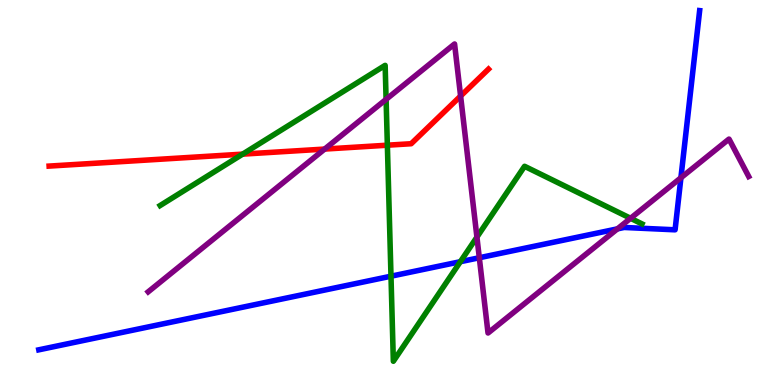[{'lines': ['blue', 'red'], 'intersections': []}, {'lines': ['green', 'red'], 'intersections': [{'x': 3.13, 'y': 6.0}, {'x': 5.0, 'y': 6.23}]}, {'lines': ['purple', 'red'], 'intersections': [{'x': 4.19, 'y': 6.13}, {'x': 5.94, 'y': 7.51}]}, {'lines': ['blue', 'green'], 'intersections': [{'x': 5.05, 'y': 2.83}, {'x': 5.94, 'y': 3.2}]}, {'lines': ['blue', 'purple'], 'intersections': [{'x': 6.18, 'y': 3.31}, {'x': 7.97, 'y': 4.06}, {'x': 8.79, 'y': 5.38}]}, {'lines': ['green', 'purple'], 'intersections': [{'x': 4.98, 'y': 7.42}, {'x': 6.15, 'y': 3.84}, {'x': 8.14, 'y': 4.33}]}]